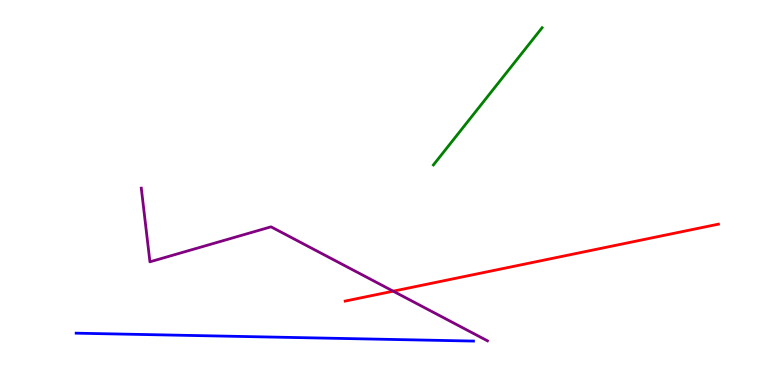[{'lines': ['blue', 'red'], 'intersections': []}, {'lines': ['green', 'red'], 'intersections': []}, {'lines': ['purple', 'red'], 'intersections': [{'x': 5.07, 'y': 2.44}]}, {'lines': ['blue', 'green'], 'intersections': []}, {'lines': ['blue', 'purple'], 'intersections': []}, {'lines': ['green', 'purple'], 'intersections': []}]